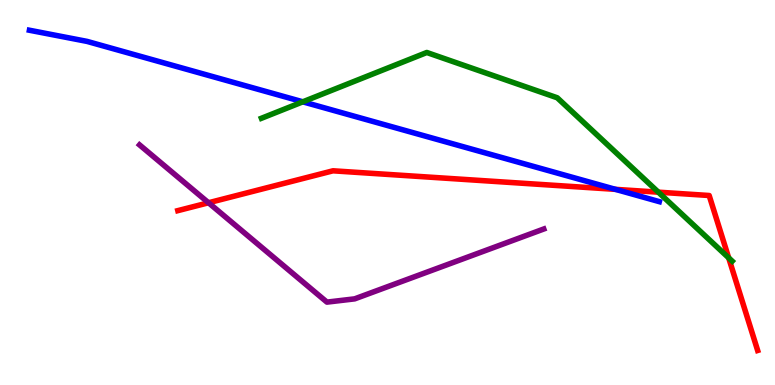[{'lines': ['blue', 'red'], 'intersections': [{'x': 7.94, 'y': 5.08}]}, {'lines': ['green', 'red'], 'intersections': [{'x': 8.49, 'y': 5.01}, {'x': 9.4, 'y': 3.3}]}, {'lines': ['purple', 'red'], 'intersections': [{'x': 2.69, 'y': 4.73}]}, {'lines': ['blue', 'green'], 'intersections': [{'x': 3.91, 'y': 7.36}]}, {'lines': ['blue', 'purple'], 'intersections': []}, {'lines': ['green', 'purple'], 'intersections': []}]